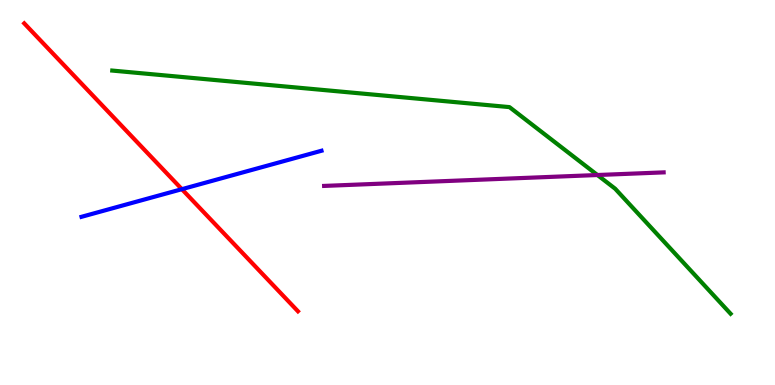[{'lines': ['blue', 'red'], 'intersections': [{'x': 2.35, 'y': 5.09}]}, {'lines': ['green', 'red'], 'intersections': []}, {'lines': ['purple', 'red'], 'intersections': []}, {'lines': ['blue', 'green'], 'intersections': []}, {'lines': ['blue', 'purple'], 'intersections': []}, {'lines': ['green', 'purple'], 'intersections': [{'x': 7.71, 'y': 5.45}]}]